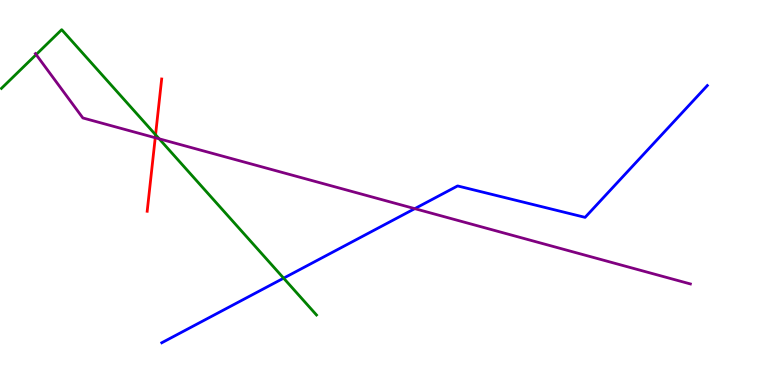[{'lines': ['blue', 'red'], 'intersections': []}, {'lines': ['green', 'red'], 'intersections': [{'x': 2.01, 'y': 6.5}]}, {'lines': ['purple', 'red'], 'intersections': [{'x': 2.0, 'y': 6.42}]}, {'lines': ['blue', 'green'], 'intersections': [{'x': 3.66, 'y': 2.77}]}, {'lines': ['blue', 'purple'], 'intersections': [{'x': 5.35, 'y': 4.58}]}, {'lines': ['green', 'purple'], 'intersections': [{'x': 0.466, 'y': 8.58}, {'x': 2.05, 'y': 6.39}]}]